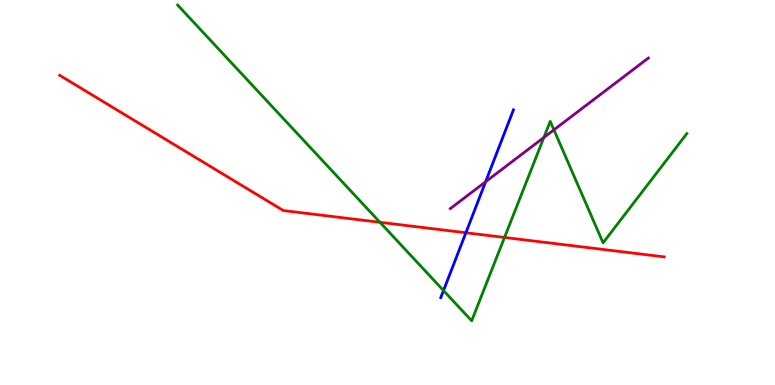[{'lines': ['blue', 'red'], 'intersections': [{'x': 6.01, 'y': 3.95}]}, {'lines': ['green', 'red'], 'intersections': [{'x': 4.9, 'y': 4.23}, {'x': 6.51, 'y': 3.83}]}, {'lines': ['purple', 'red'], 'intersections': []}, {'lines': ['blue', 'green'], 'intersections': [{'x': 5.72, 'y': 2.45}]}, {'lines': ['blue', 'purple'], 'intersections': [{'x': 6.27, 'y': 5.28}]}, {'lines': ['green', 'purple'], 'intersections': [{'x': 7.02, 'y': 6.43}, {'x': 7.15, 'y': 6.63}]}]